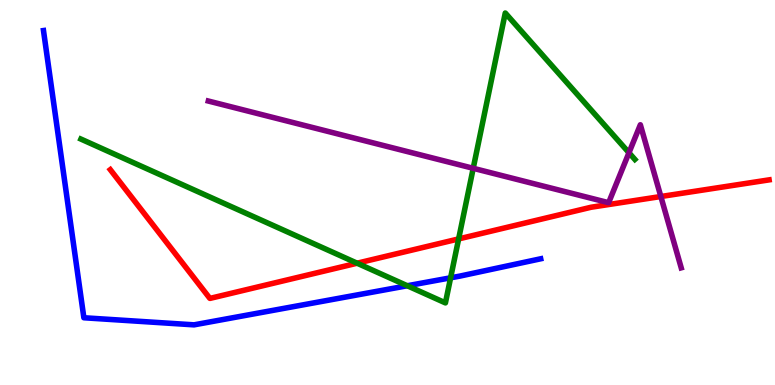[{'lines': ['blue', 'red'], 'intersections': []}, {'lines': ['green', 'red'], 'intersections': [{'x': 4.61, 'y': 3.16}, {'x': 5.92, 'y': 3.79}]}, {'lines': ['purple', 'red'], 'intersections': [{'x': 8.53, 'y': 4.9}]}, {'lines': ['blue', 'green'], 'intersections': [{'x': 5.26, 'y': 2.58}, {'x': 5.81, 'y': 2.78}]}, {'lines': ['blue', 'purple'], 'intersections': []}, {'lines': ['green', 'purple'], 'intersections': [{'x': 6.11, 'y': 5.63}, {'x': 8.12, 'y': 6.03}]}]